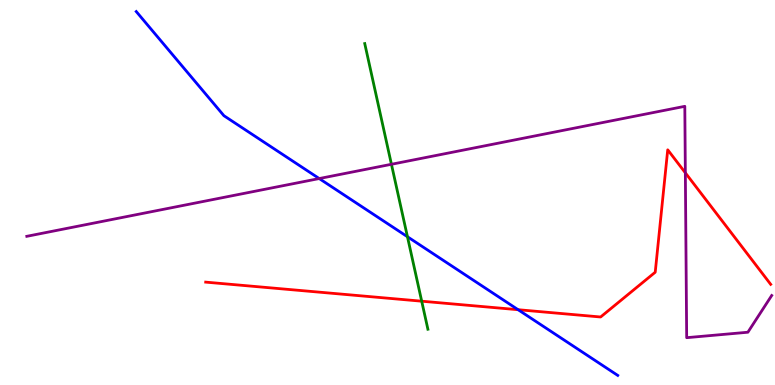[{'lines': ['blue', 'red'], 'intersections': [{'x': 6.69, 'y': 1.96}]}, {'lines': ['green', 'red'], 'intersections': [{'x': 5.44, 'y': 2.18}]}, {'lines': ['purple', 'red'], 'intersections': [{'x': 8.84, 'y': 5.51}]}, {'lines': ['blue', 'green'], 'intersections': [{'x': 5.26, 'y': 3.85}]}, {'lines': ['blue', 'purple'], 'intersections': [{'x': 4.12, 'y': 5.36}]}, {'lines': ['green', 'purple'], 'intersections': [{'x': 5.05, 'y': 5.73}]}]